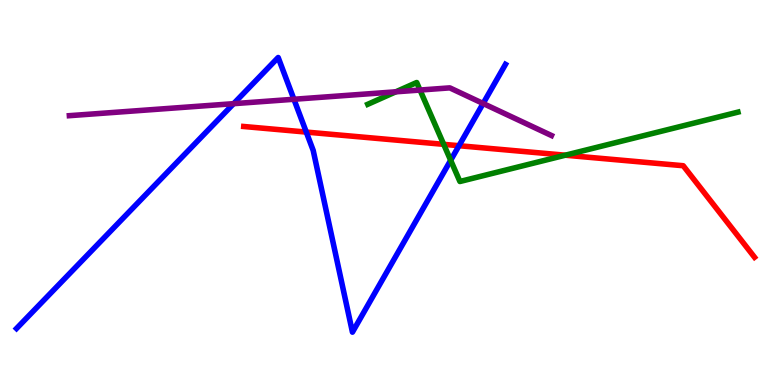[{'lines': ['blue', 'red'], 'intersections': [{'x': 3.95, 'y': 6.57}, {'x': 5.92, 'y': 6.22}]}, {'lines': ['green', 'red'], 'intersections': [{'x': 5.73, 'y': 6.25}, {'x': 7.29, 'y': 5.97}]}, {'lines': ['purple', 'red'], 'intersections': []}, {'lines': ['blue', 'green'], 'intersections': [{'x': 5.82, 'y': 5.84}]}, {'lines': ['blue', 'purple'], 'intersections': [{'x': 3.01, 'y': 7.31}, {'x': 3.79, 'y': 7.42}, {'x': 6.23, 'y': 7.31}]}, {'lines': ['green', 'purple'], 'intersections': [{'x': 5.11, 'y': 7.62}, {'x': 5.42, 'y': 7.66}]}]